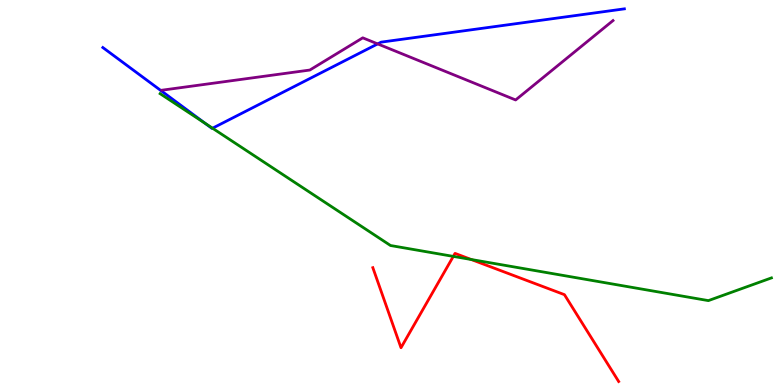[{'lines': ['blue', 'red'], 'intersections': []}, {'lines': ['green', 'red'], 'intersections': [{'x': 5.85, 'y': 3.34}, {'x': 6.08, 'y': 3.26}]}, {'lines': ['purple', 'red'], 'intersections': []}, {'lines': ['blue', 'green'], 'intersections': [{'x': 2.65, 'y': 6.79}, {'x': 2.74, 'y': 6.67}]}, {'lines': ['blue', 'purple'], 'intersections': [{'x': 4.87, 'y': 8.86}]}, {'lines': ['green', 'purple'], 'intersections': []}]